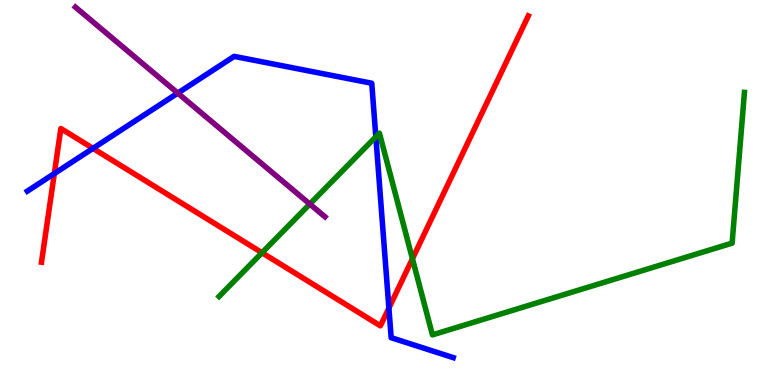[{'lines': ['blue', 'red'], 'intersections': [{'x': 0.701, 'y': 5.49}, {'x': 1.2, 'y': 6.15}, {'x': 5.02, 'y': 2.0}]}, {'lines': ['green', 'red'], 'intersections': [{'x': 3.38, 'y': 3.44}, {'x': 5.32, 'y': 3.28}]}, {'lines': ['purple', 'red'], 'intersections': []}, {'lines': ['blue', 'green'], 'intersections': [{'x': 4.85, 'y': 6.45}]}, {'lines': ['blue', 'purple'], 'intersections': [{'x': 2.29, 'y': 7.58}]}, {'lines': ['green', 'purple'], 'intersections': [{'x': 4.0, 'y': 4.7}]}]